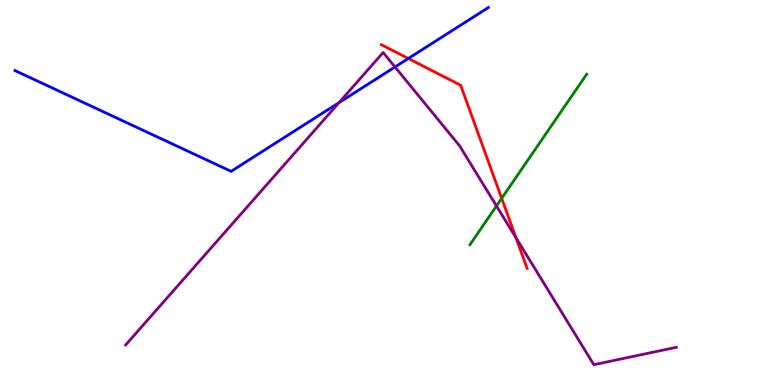[{'lines': ['blue', 'red'], 'intersections': [{'x': 5.27, 'y': 8.48}]}, {'lines': ['green', 'red'], 'intersections': [{'x': 6.47, 'y': 4.85}]}, {'lines': ['purple', 'red'], 'intersections': [{'x': 6.66, 'y': 3.83}]}, {'lines': ['blue', 'green'], 'intersections': []}, {'lines': ['blue', 'purple'], 'intersections': [{'x': 4.37, 'y': 7.33}, {'x': 5.1, 'y': 8.26}]}, {'lines': ['green', 'purple'], 'intersections': [{'x': 6.41, 'y': 4.65}]}]